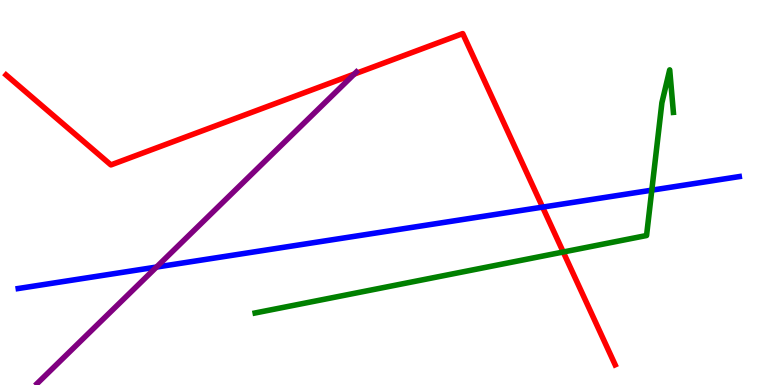[{'lines': ['blue', 'red'], 'intersections': [{'x': 7.0, 'y': 4.62}]}, {'lines': ['green', 'red'], 'intersections': [{'x': 7.27, 'y': 3.45}]}, {'lines': ['purple', 'red'], 'intersections': [{'x': 4.57, 'y': 8.08}]}, {'lines': ['blue', 'green'], 'intersections': [{'x': 8.41, 'y': 5.06}]}, {'lines': ['blue', 'purple'], 'intersections': [{'x': 2.02, 'y': 3.06}]}, {'lines': ['green', 'purple'], 'intersections': []}]